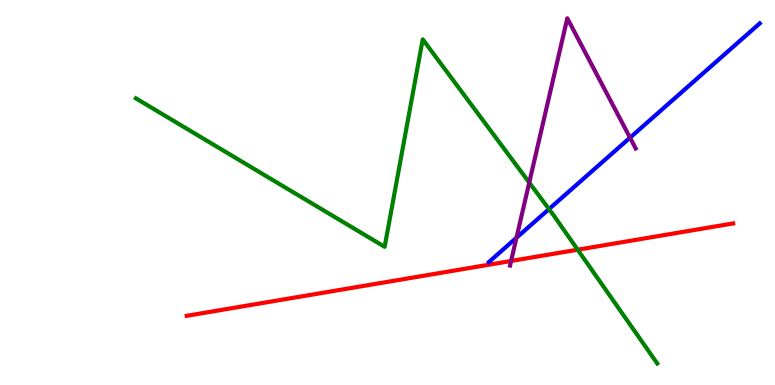[{'lines': ['blue', 'red'], 'intersections': []}, {'lines': ['green', 'red'], 'intersections': [{'x': 7.45, 'y': 3.51}]}, {'lines': ['purple', 'red'], 'intersections': [{'x': 6.59, 'y': 3.22}]}, {'lines': ['blue', 'green'], 'intersections': [{'x': 7.08, 'y': 4.57}]}, {'lines': ['blue', 'purple'], 'intersections': [{'x': 6.66, 'y': 3.82}, {'x': 8.13, 'y': 6.42}]}, {'lines': ['green', 'purple'], 'intersections': [{'x': 6.83, 'y': 5.26}]}]